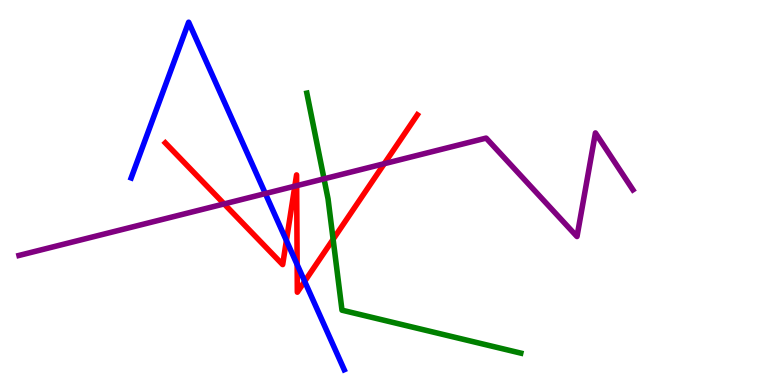[{'lines': ['blue', 'red'], 'intersections': [{'x': 3.7, 'y': 3.75}, {'x': 3.83, 'y': 3.13}, {'x': 3.93, 'y': 2.69}]}, {'lines': ['green', 'red'], 'intersections': [{'x': 4.3, 'y': 3.78}]}, {'lines': ['purple', 'red'], 'intersections': [{'x': 2.89, 'y': 4.7}, {'x': 3.8, 'y': 5.16}, {'x': 3.83, 'y': 5.18}, {'x': 4.96, 'y': 5.75}]}, {'lines': ['blue', 'green'], 'intersections': []}, {'lines': ['blue', 'purple'], 'intersections': [{'x': 3.42, 'y': 4.97}]}, {'lines': ['green', 'purple'], 'intersections': [{'x': 4.18, 'y': 5.36}]}]